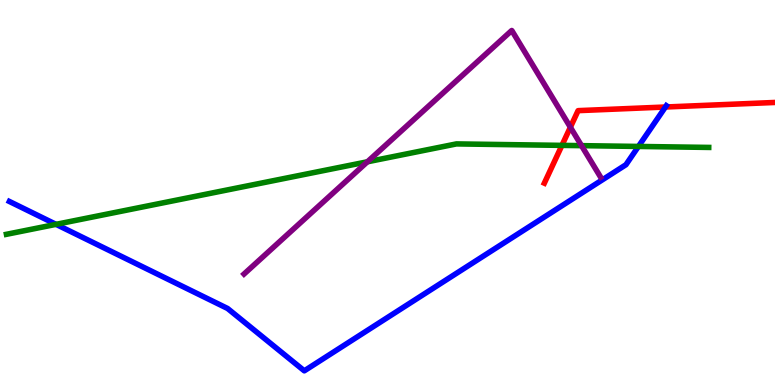[{'lines': ['blue', 'red'], 'intersections': [{'x': 8.59, 'y': 7.22}]}, {'lines': ['green', 'red'], 'intersections': [{'x': 7.25, 'y': 6.22}]}, {'lines': ['purple', 'red'], 'intersections': [{'x': 7.36, 'y': 6.7}]}, {'lines': ['blue', 'green'], 'intersections': [{'x': 0.723, 'y': 4.17}, {'x': 8.24, 'y': 6.2}]}, {'lines': ['blue', 'purple'], 'intersections': []}, {'lines': ['green', 'purple'], 'intersections': [{'x': 4.74, 'y': 5.8}, {'x': 7.5, 'y': 6.22}]}]